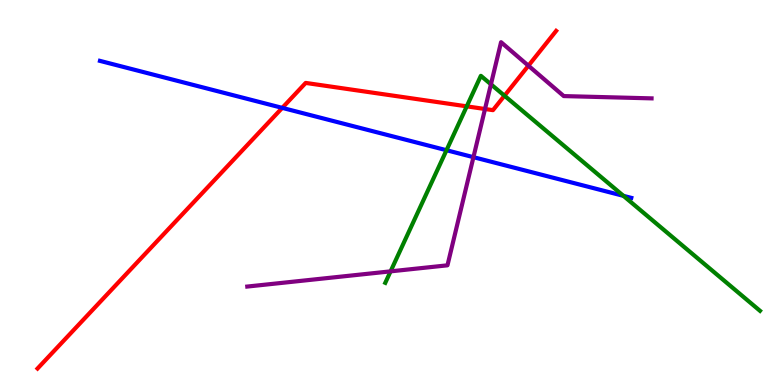[{'lines': ['blue', 'red'], 'intersections': [{'x': 3.64, 'y': 7.2}]}, {'lines': ['green', 'red'], 'intersections': [{'x': 6.02, 'y': 7.24}, {'x': 6.51, 'y': 7.51}]}, {'lines': ['purple', 'red'], 'intersections': [{'x': 6.26, 'y': 7.17}, {'x': 6.82, 'y': 8.29}]}, {'lines': ['blue', 'green'], 'intersections': [{'x': 5.76, 'y': 6.1}, {'x': 8.04, 'y': 4.91}]}, {'lines': ['blue', 'purple'], 'intersections': [{'x': 6.11, 'y': 5.92}]}, {'lines': ['green', 'purple'], 'intersections': [{'x': 5.04, 'y': 2.95}, {'x': 6.33, 'y': 7.81}]}]